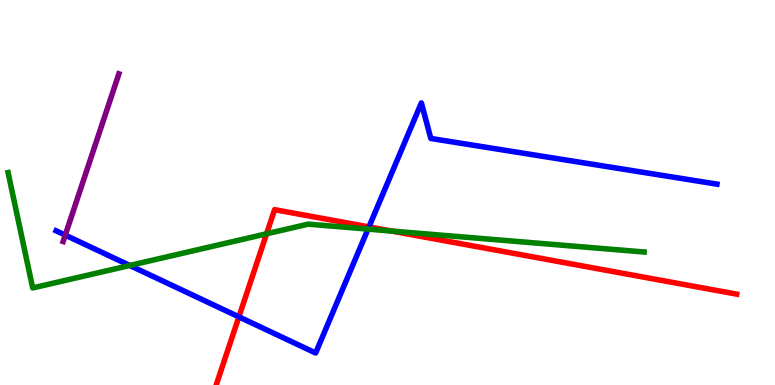[{'lines': ['blue', 'red'], 'intersections': [{'x': 3.08, 'y': 1.77}, {'x': 4.76, 'y': 4.11}]}, {'lines': ['green', 'red'], 'intersections': [{'x': 3.44, 'y': 3.93}, {'x': 5.05, 'y': 4.0}]}, {'lines': ['purple', 'red'], 'intersections': []}, {'lines': ['blue', 'green'], 'intersections': [{'x': 1.67, 'y': 3.1}, {'x': 4.75, 'y': 4.05}]}, {'lines': ['blue', 'purple'], 'intersections': [{'x': 0.842, 'y': 3.89}]}, {'lines': ['green', 'purple'], 'intersections': []}]